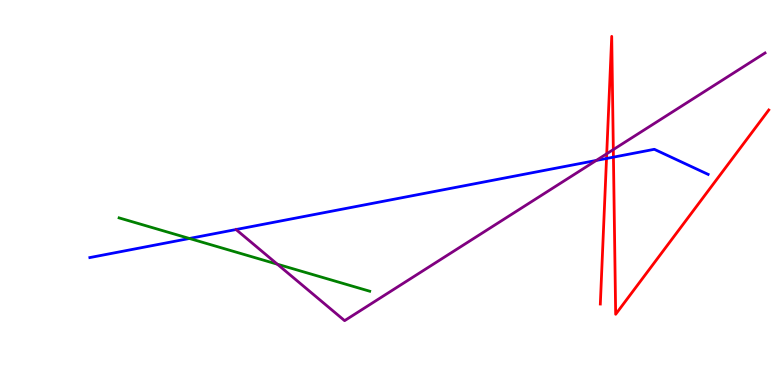[{'lines': ['blue', 'red'], 'intersections': [{'x': 7.83, 'y': 5.88}, {'x': 7.92, 'y': 5.92}]}, {'lines': ['green', 'red'], 'intersections': []}, {'lines': ['purple', 'red'], 'intersections': [{'x': 7.83, 'y': 6.01}, {'x': 7.91, 'y': 6.11}]}, {'lines': ['blue', 'green'], 'intersections': [{'x': 2.44, 'y': 3.81}]}, {'lines': ['blue', 'purple'], 'intersections': [{'x': 7.69, 'y': 5.83}]}, {'lines': ['green', 'purple'], 'intersections': [{'x': 3.58, 'y': 3.14}]}]